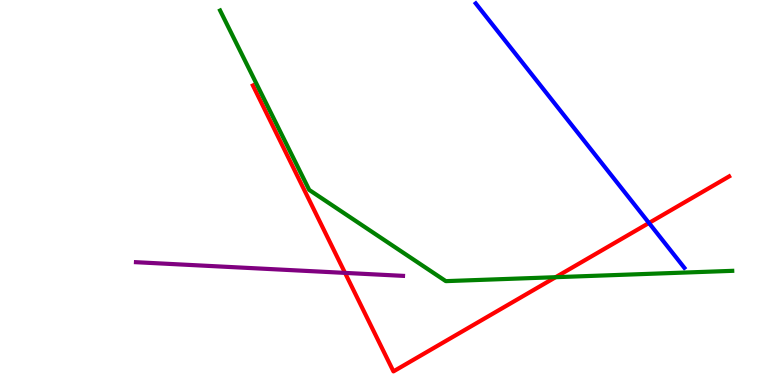[{'lines': ['blue', 'red'], 'intersections': [{'x': 8.37, 'y': 4.21}]}, {'lines': ['green', 'red'], 'intersections': [{'x': 7.17, 'y': 2.8}]}, {'lines': ['purple', 'red'], 'intersections': [{'x': 4.45, 'y': 2.91}]}, {'lines': ['blue', 'green'], 'intersections': []}, {'lines': ['blue', 'purple'], 'intersections': []}, {'lines': ['green', 'purple'], 'intersections': []}]